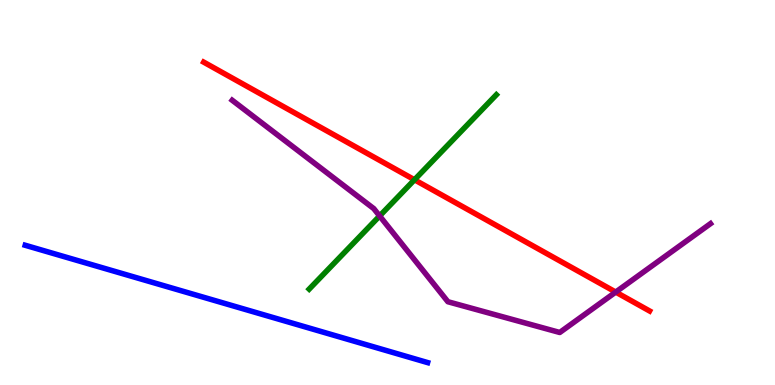[{'lines': ['blue', 'red'], 'intersections': []}, {'lines': ['green', 'red'], 'intersections': [{'x': 5.35, 'y': 5.33}]}, {'lines': ['purple', 'red'], 'intersections': [{'x': 7.94, 'y': 2.41}]}, {'lines': ['blue', 'green'], 'intersections': []}, {'lines': ['blue', 'purple'], 'intersections': []}, {'lines': ['green', 'purple'], 'intersections': [{'x': 4.9, 'y': 4.39}]}]